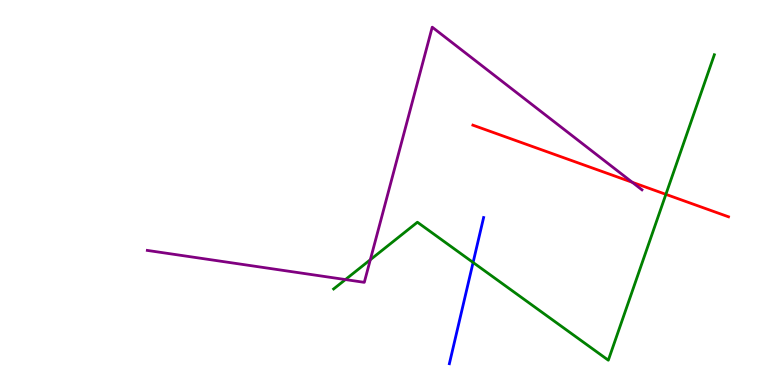[{'lines': ['blue', 'red'], 'intersections': []}, {'lines': ['green', 'red'], 'intersections': [{'x': 8.59, 'y': 4.95}]}, {'lines': ['purple', 'red'], 'intersections': [{'x': 8.16, 'y': 5.26}]}, {'lines': ['blue', 'green'], 'intersections': [{'x': 6.1, 'y': 3.18}]}, {'lines': ['blue', 'purple'], 'intersections': []}, {'lines': ['green', 'purple'], 'intersections': [{'x': 4.46, 'y': 2.74}, {'x': 4.78, 'y': 3.25}]}]